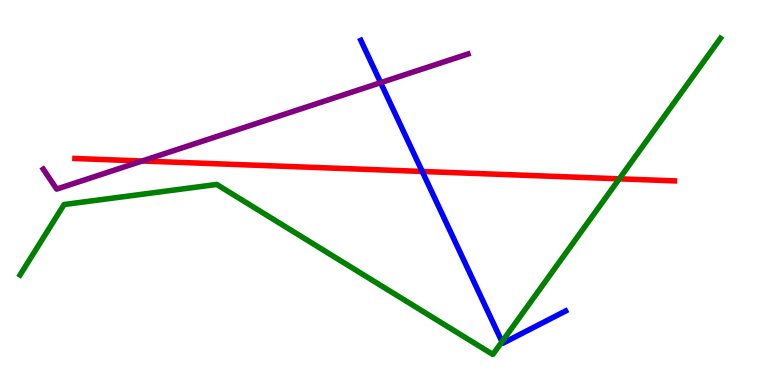[{'lines': ['blue', 'red'], 'intersections': [{'x': 5.45, 'y': 5.55}]}, {'lines': ['green', 'red'], 'intersections': [{'x': 7.99, 'y': 5.36}]}, {'lines': ['purple', 'red'], 'intersections': [{'x': 1.83, 'y': 5.82}]}, {'lines': ['blue', 'green'], 'intersections': [{'x': 6.48, 'y': 1.12}]}, {'lines': ['blue', 'purple'], 'intersections': [{'x': 4.91, 'y': 7.85}]}, {'lines': ['green', 'purple'], 'intersections': []}]